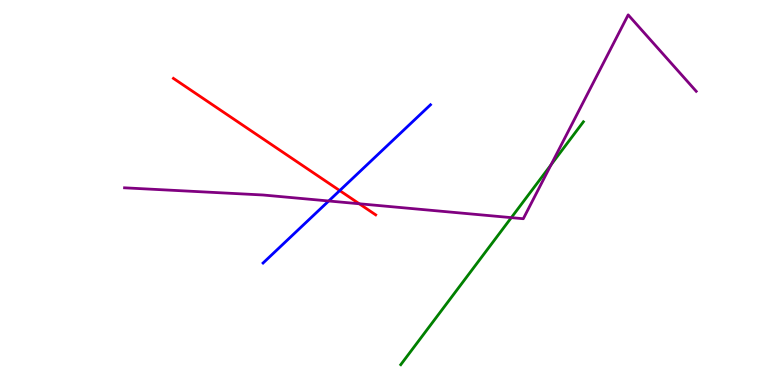[{'lines': ['blue', 'red'], 'intersections': [{'x': 4.38, 'y': 5.05}]}, {'lines': ['green', 'red'], 'intersections': []}, {'lines': ['purple', 'red'], 'intersections': [{'x': 4.64, 'y': 4.71}]}, {'lines': ['blue', 'green'], 'intersections': []}, {'lines': ['blue', 'purple'], 'intersections': [{'x': 4.24, 'y': 4.78}]}, {'lines': ['green', 'purple'], 'intersections': [{'x': 6.6, 'y': 4.35}, {'x': 7.11, 'y': 5.72}]}]